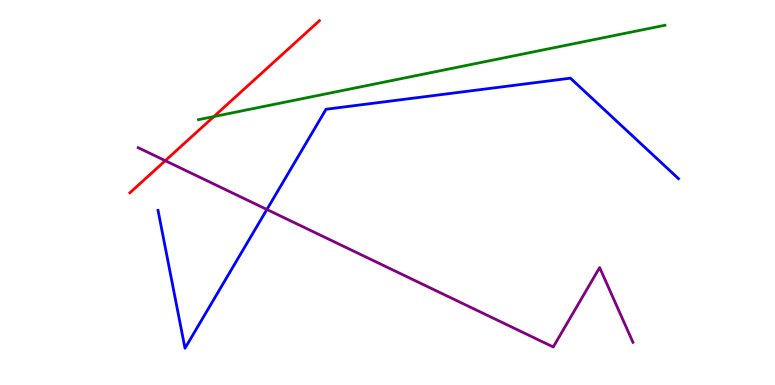[{'lines': ['blue', 'red'], 'intersections': []}, {'lines': ['green', 'red'], 'intersections': [{'x': 2.76, 'y': 6.97}]}, {'lines': ['purple', 'red'], 'intersections': [{'x': 2.13, 'y': 5.83}]}, {'lines': ['blue', 'green'], 'intersections': []}, {'lines': ['blue', 'purple'], 'intersections': [{'x': 3.44, 'y': 4.56}]}, {'lines': ['green', 'purple'], 'intersections': []}]